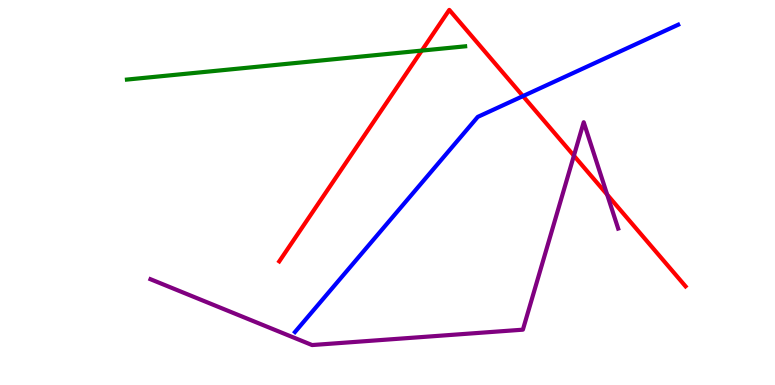[{'lines': ['blue', 'red'], 'intersections': [{'x': 6.75, 'y': 7.5}]}, {'lines': ['green', 'red'], 'intersections': [{'x': 5.44, 'y': 8.69}]}, {'lines': ['purple', 'red'], 'intersections': [{'x': 7.41, 'y': 5.96}, {'x': 7.83, 'y': 4.95}]}, {'lines': ['blue', 'green'], 'intersections': []}, {'lines': ['blue', 'purple'], 'intersections': []}, {'lines': ['green', 'purple'], 'intersections': []}]